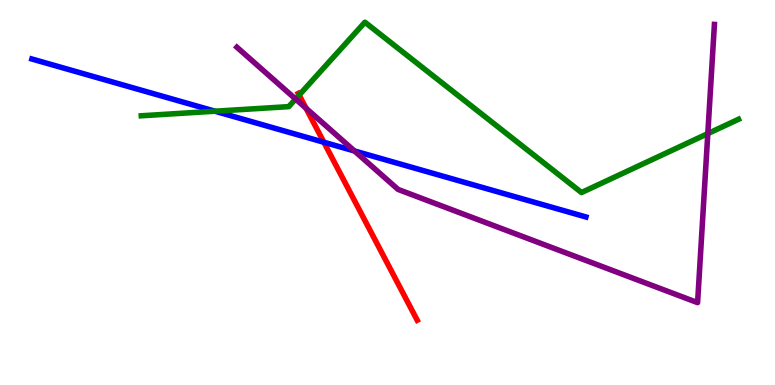[{'lines': ['blue', 'red'], 'intersections': [{'x': 4.18, 'y': 6.31}]}, {'lines': ['green', 'red'], 'intersections': [{'x': 3.86, 'y': 7.53}]}, {'lines': ['purple', 'red'], 'intersections': [{'x': 3.95, 'y': 7.19}]}, {'lines': ['blue', 'green'], 'intersections': [{'x': 2.77, 'y': 7.11}]}, {'lines': ['blue', 'purple'], 'intersections': [{'x': 4.57, 'y': 6.08}]}, {'lines': ['green', 'purple'], 'intersections': [{'x': 3.81, 'y': 7.43}, {'x': 9.13, 'y': 6.53}]}]